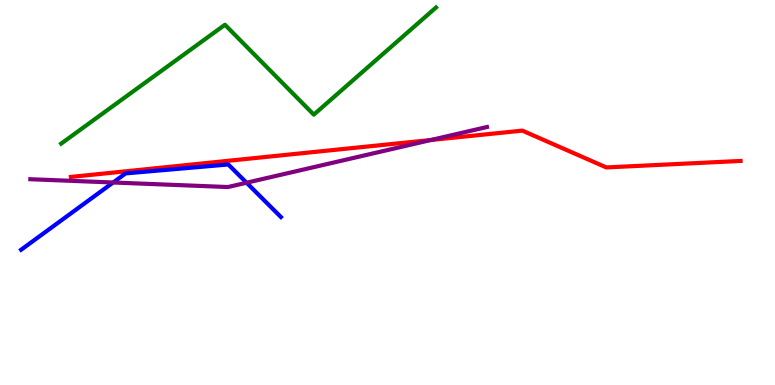[{'lines': ['blue', 'red'], 'intersections': []}, {'lines': ['green', 'red'], 'intersections': []}, {'lines': ['purple', 'red'], 'intersections': [{'x': 5.56, 'y': 6.36}]}, {'lines': ['blue', 'green'], 'intersections': []}, {'lines': ['blue', 'purple'], 'intersections': [{'x': 1.46, 'y': 5.26}, {'x': 3.18, 'y': 5.25}]}, {'lines': ['green', 'purple'], 'intersections': []}]